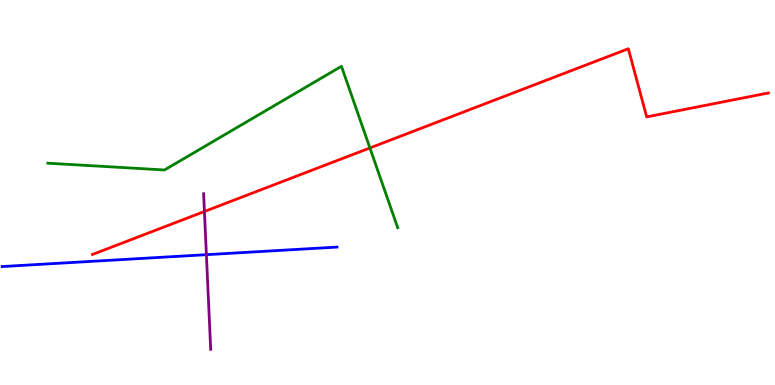[{'lines': ['blue', 'red'], 'intersections': []}, {'lines': ['green', 'red'], 'intersections': [{'x': 4.77, 'y': 6.16}]}, {'lines': ['purple', 'red'], 'intersections': [{'x': 2.64, 'y': 4.51}]}, {'lines': ['blue', 'green'], 'intersections': []}, {'lines': ['blue', 'purple'], 'intersections': [{'x': 2.66, 'y': 3.39}]}, {'lines': ['green', 'purple'], 'intersections': []}]